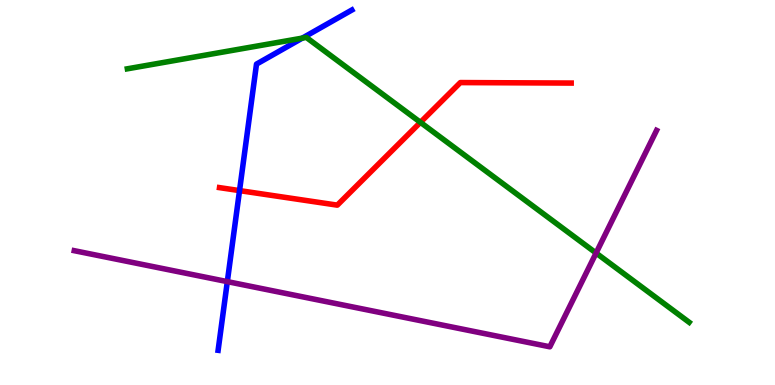[{'lines': ['blue', 'red'], 'intersections': [{'x': 3.09, 'y': 5.05}]}, {'lines': ['green', 'red'], 'intersections': [{'x': 5.42, 'y': 6.82}]}, {'lines': ['purple', 'red'], 'intersections': []}, {'lines': ['blue', 'green'], 'intersections': [{'x': 3.9, 'y': 9.01}]}, {'lines': ['blue', 'purple'], 'intersections': [{'x': 2.93, 'y': 2.69}]}, {'lines': ['green', 'purple'], 'intersections': [{'x': 7.69, 'y': 3.43}]}]